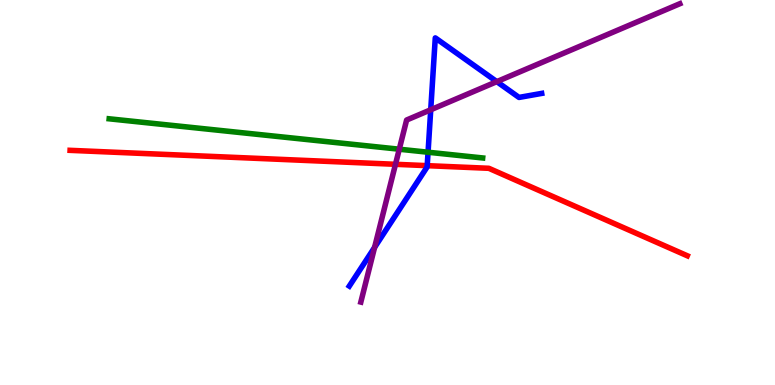[{'lines': ['blue', 'red'], 'intersections': [{'x': 5.51, 'y': 5.7}]}, {'lines': ['green', 'red'], 'intersections': []}, {'lines': ['purple', 'red'], 'intersections': [{'x': 5.1, 'y': 5.73}]}, {'lines': ['blue', 'green'], 'intersections': [{'x': 5.52, 'y': 6.05}]}, {'lines': ['blue', 'purple'], 'intersections': [{'x': 4.83, 'y': 3.57}, {'x': 5.56, 'y': 7.15}, {'x': 6.41, 'y': 7.88}]}, {'lines': ['green', 'purple'], 'intersections': [{'x': 5.15, 'y': 6.12}]}]